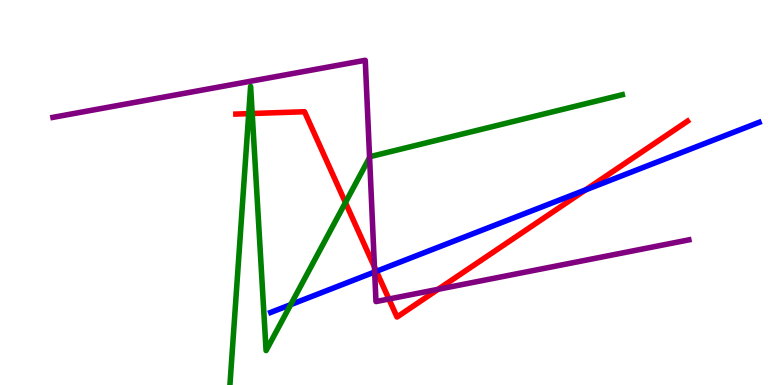[{'lines': ['blue', 'red'], 'intersections': [{'x': 4.86, 'y': 2.95}, {'x': 7.56, 'y': 5.07}]}, {'lines': ['green', 'red'], 'intersections': [{'x': 3.21, 'y': 7.05}, {'x': 3.25, 'y': 7.05}, {'x': 4.46, 'y': 4.74}]}, {'lines': ['purple', 'red'], 'intersections': [{'x': 4.83, 'y': 3.07}, {'x': 5.02, 'y': 2.23}, {'x': 5.65, 'y': 2.49}]}, {'lines': ['blue', 'green'], 'intersections': [{'x': 3.75, 'y': 2.09}]}, {'lines': ['blue', 'purple'], 'intersections': [{'x': 4.83, 'y': 2.94}]}, {'lines': ['green', 'purple'], 'intersections': [{'x': 4.77, 'y': 5.91}]}]